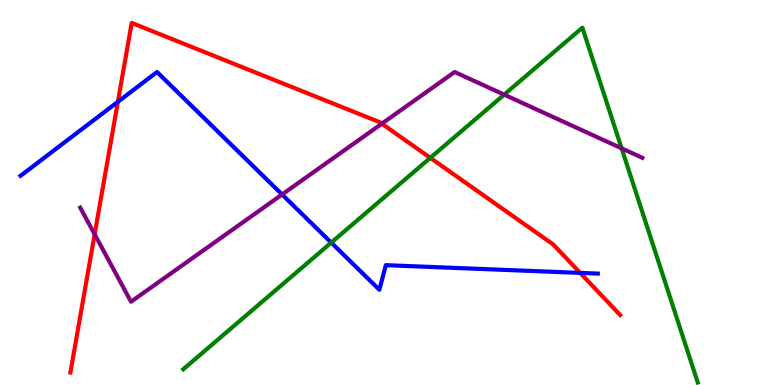[{'lines': ['blue', 'red'], 'intersections': [{'x': 1.52, 'y': 7.36}, {'x': 7.49, 'y': 2.91}]}, {'lines': ['green', 'red'], 'intersections': [{'x': 5.55, 'y': 5.9}]}, {'lines': ['purple', 'red'], 'intersections': [{'x': 1.22, 'y': 3.91}, {'x': 4.93, 'y': 6.79}]}, {'lines': ['blue', 'green'], 'intersections': [{'x': 4.27, 'y': 3.7}]}, {'lines': ['blue', 'purple'], 'intersections': [{'x': 3.64, 'y': 4.95}]}, {'lines': ['green', 'purple'], 'intersections': [{'x': 6.51, 'y': 7.54}, {'x': 8.02, 'y': 6.15}]}]